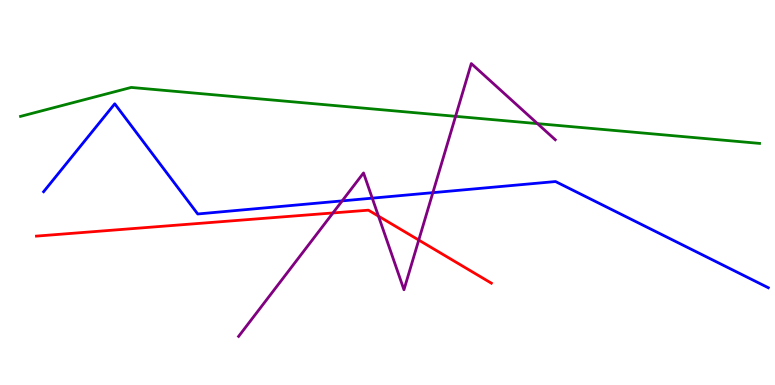[{'lines': ['blue', 'red'], 'intersections': []}, {'lines': ['green', 'red'], 'intersections': []}, {'lines': ['purple', 'red'], 'intersections': [{'x': 4.3, 'y': 4.47}, {'x': 4.88, 'y': 4.39}, {'x': 5.4, 'y': 3.76}]}, {'lines': ['blue', 'green'], 'intersections': []}, {'lines': ['blue', 'purple'], 'intersections': [{'x': 4.42, 'y': 4.78}, {'x': 4.8, 'y': 4.85}, {'x': 5.59, 'y': 5.0}]}, {'lines': ['green', 'purple'], 'intersections': [{'x': 5.88, 'y': 6.98}, {'x': 6.94, 'y': 6.79}]}]